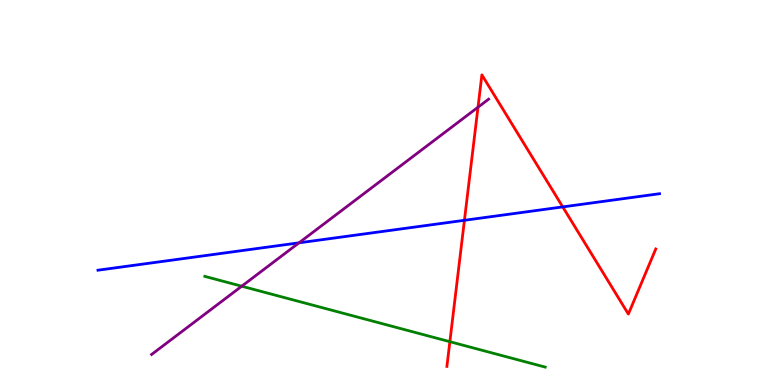[{'lines': ['blue', 'red'], 'intersections': [{'x': 5.99, 'y': 4.28}, {'x': 7.26, 'y': 4.63}]}, {'lines': ['green', 'red'], 'intersections': [{'x': 5.8, 'y': 1.12}]}, {'lines': ['purple', 'red'], 'intersections': [{'x': 6.17, 'y': 7.22}]}, {'lines': ['blue', 'green'], 'intersections': []}, {'lines': ['blue', 'purple'], 'intersections': [{'x': 3.86, 'y': 3.69}]}, {'lines': ['green', 'purple'], 'intersections': [{'x': 3.12, 'y': 2.57}]}]